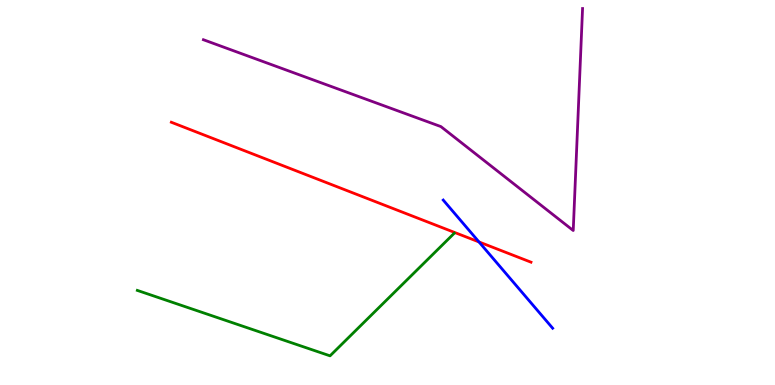[{'lines': ['blue', 'red'], 'intersections': [{'x': 6.18, 'y': 3.72}]}, {'lines': ['green', 'red'], 'intersections': []}, {'lines': ['purple', 'red'], 'intersections': []}, {'lines': ['blue', 'green'], 'intersections': []}, {'lines': ['blue', 'purple'], 'intersections': []}, {'lines': ['green', 'purple'], 'intersections': []}]